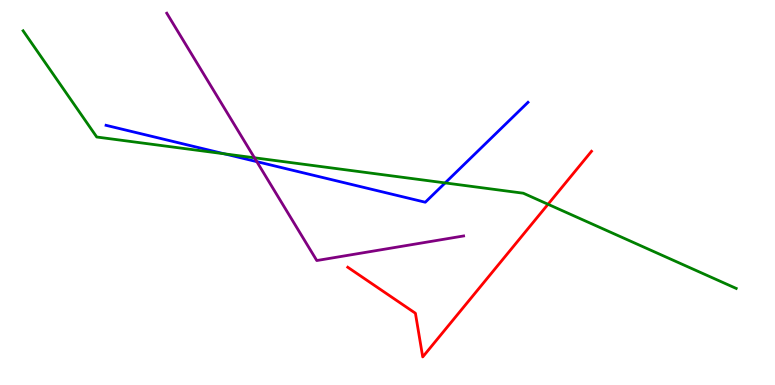[{'lines': ['blue', 'red'], 'intersections': []}, {'lines': ['green', 'red'], 'intersections': [{'x': 7.07, 'y': 4.69}]}, {'lines': ['purple', 'red'], 'intersections': []}, {'lines': ['blue', 'green'], 'intersections': [{'x': 2.9, 'y': 6.0}, {'x': 5.74, 'y': 5.25}]}, {'lines': ['blue', 'purple'], 'intersections': [{'x': 3.31, 'y': 5.8}]}, {'lines': ['green', 'purple'], 'intersections': [{'x': 3.28, 'y': 5.9}]}]